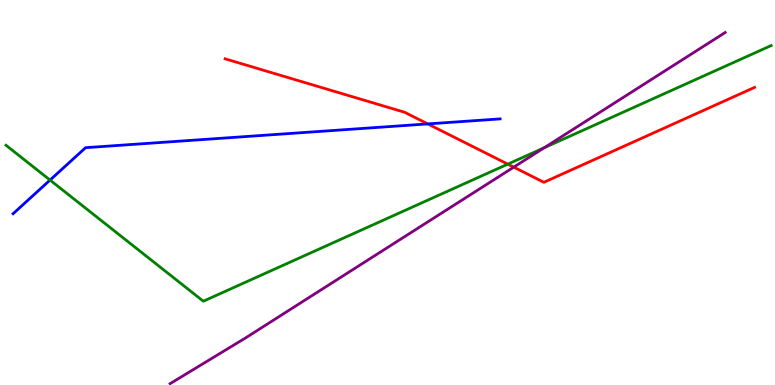[{'lines': ['blue', 'red'], 'intersections': [{'x': 5.52, 'y': 6.78}]}, {'lines': ['green', 'red'], 'intersections': [{'x': 6.55, 'y': 5.74}]}, {'lines': ['purple', 'red'], 'intersections': [{'x': 6.63, 'y': 5.66}]}, {'lines': ['blue', 'green'], 'intersections': [{'x': 0.646, 'y': 5.32}]}, {'lines': ['blue', 'purple'], 'intersections': []}, {'lines': ['green', 'purple'], 'intersections': [{'x': 7.02, 'y': 6.16}]}]